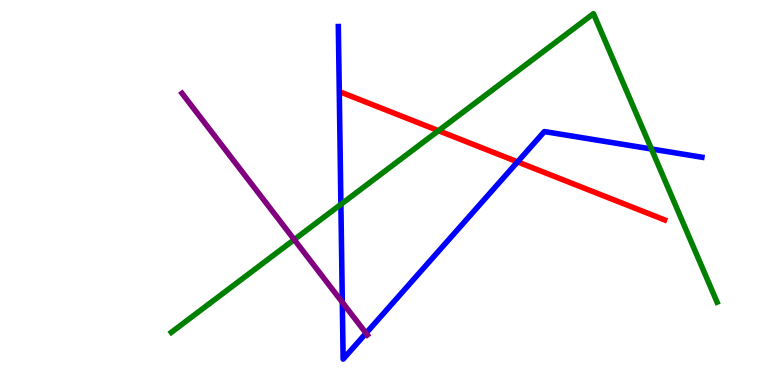[{'lines': ['blue', 'red'], 'intersections': [{'x': 6.68, 'y': 5.8}]}, {'lines': ['green', 'red'], 'intersections': [{'x': 5.66, 'y': 6.61}]}, {'lines': ['purple', 'red'], 'intersections': []}, {'lines': ['blue', 'green'], 'intersections': [{'x': 4.4, 'y': 4.69}, {'x': 8.41, 'y': 6.13}]}, {'lines': ['blue', 'purple'], 'intersections': [{'x': 4.42, 'y': 2.15}, {'x': 4.72, 'y': 1.35}]}, {'lines': ['green', 'purple'], 'intersections': [{'x': 3.8, 'y': 3.78}]}]